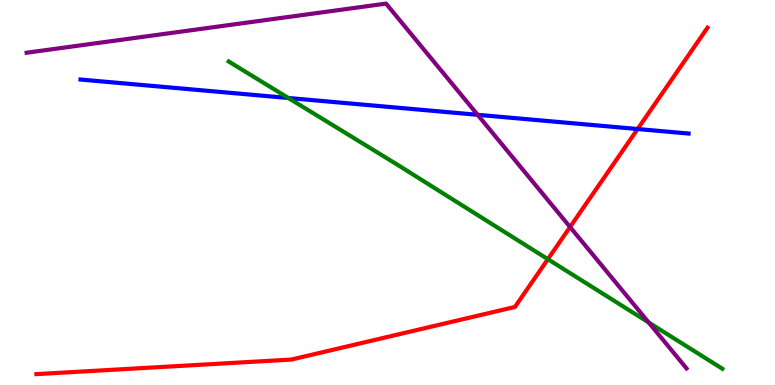[{'lines': ['blue', 'red'], 'intersections': [{'x': 8.23, 'y': 6.65}]}, {'lines': ['green', 'red'], 'intersections': [{'x': 7.07, 'y': 3.27}]}, {'lines': ['purple', 'red'], 'intersections': [{'x': 7.36, 'y': 4.1}]}, {'lines': ['blue', 'green'], 'intersections': [{'x': 3.72, 'y': 7.45}]}, {'lines': ['blue', 'purple'], 'intersections': [{'x': 6.16, 'y': 7.02}]}, {'lines': ['green', 'purple'], 'intersections': [{'x': 8.37, 'y': 1.62}]}]